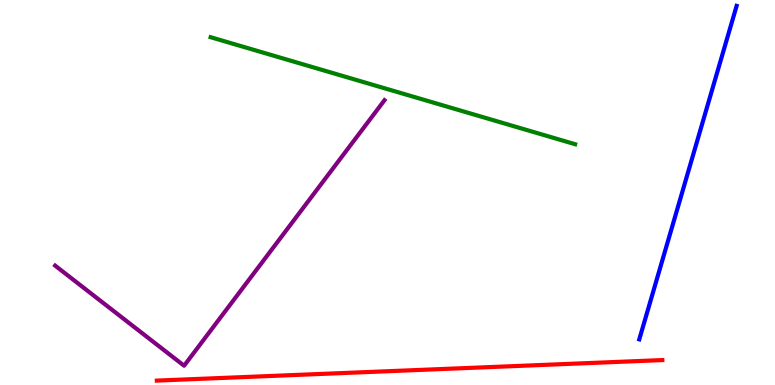[{'lines': ['blue', 'red'], 'intersections': []}, {'lines': ['green', 'red'], 'intersections': []}, {'lines': ['purple', 'red'], 'intersections': []}, {'lines': ['blue', 'green'], 'intersections': []}, {'lines': ['blue', 'purple'], 'intersections': []}, {'lines': ['green', 'purple'], 'intersections': []}]